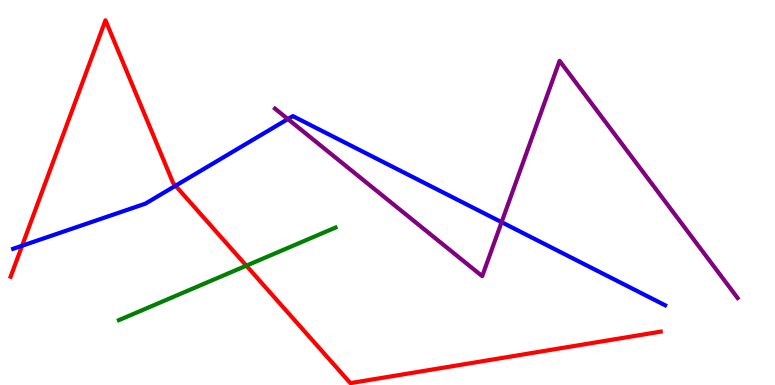[{'lines': ['blue', 'red'], 'intersections': [{'x': 0.285, 'y': 3.62}, {'x': 2.27, 'y': 5.18}]}, {'lines': ['green', 'red'], 'intersections': [{'x': 3.18, 'y': 3.1}]}, {'lines': ['purple', 'red'], 'intersections': []}, {'lines': ['blue', 'green'], 'intersections': []}, {'lines': ['blue', 'purple'], 'intersections': [{'x': 3.71, 'y': 6.91}, {'x': 6.47, 'y': 4.23}]}, {'lines': ['green', 'purple'], 'intersections': []}]